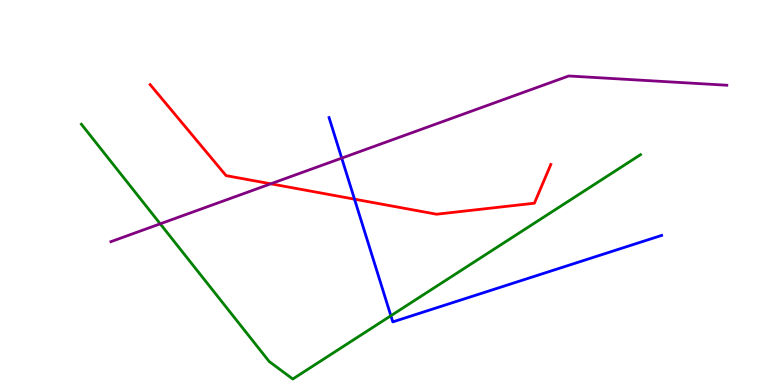[{'lines': ['blue', 'red'], 'intersections': [{'x': 4.57, 'y': 4.83}]}, {'lines': ['green', 'red'], 'intersections': []}, {'lines': ['purple', 'red'], 'intersections': [{'x': 3.49, 'y': 5.23}]}, {'lines': ['blue', 'green'], 'intersections': [{'x': 5.04, 'y': 1.8}]}, {'lines': ['blue', 'purple'], 'intersections': [{'x': 4.41, 'y': 5.89}]}, {'lines': ['green', 'purple'], 'intersections': [{'x': 2.07, 'y': 4.19}]}]